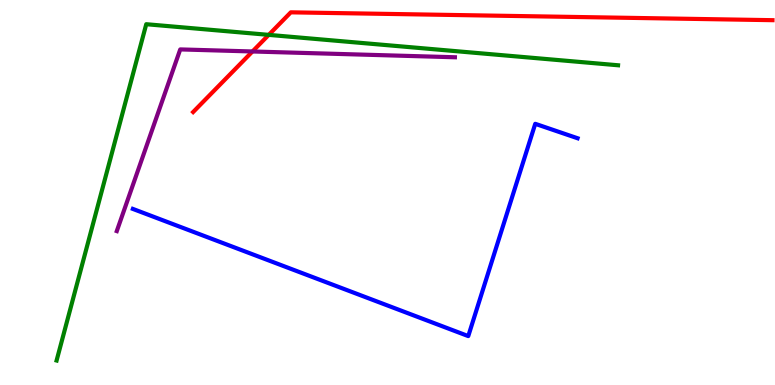[{'lines': ['blue', 'red'], 'intersections': []}, {'lines': ['green', 'red'], 'intersections': [{'x': 3.47, 'y': 9.09}]}, {'lines': ['purple', 'red'], 'intersections': [{'x': 3.26, 'y': 8.66}]}, {'lines': ['blue', 'green'], 'intersections': []}, {'lines': ['blue', 'purple'], 'intersections': []}, {'lines': ['green', 'purple'], 'intersections': []}]